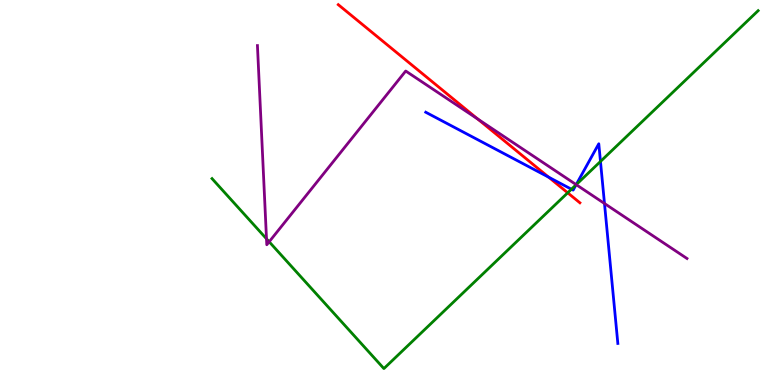[{'lines': ['blue', 'red'], 'intersections': [{'x': 7.08, 'y': 5.4}]}, {'lines': ['green', 'red'], 'intersections': [{'x': 7.33, 'y': 4.99}]}, {'lines': ['purple', 'red'], 'intersections': [{'x': 6.16, 'y': 6.91}]}, {'lines': ['blue', 'green'], 'intersections': [{'x': 7.37, 'y': 5.09}, {'x': 7.43, 'y': 5.2}, {'x': 7.75, 'y': 5.81}]}, {'lines': ['blue', 'purple'], 'intersections': [{'x': 7.43, 'y': 5.2}, {'x': 7.8, 'y': 4.71}]}, {'lines': ['green', 'purple'], 'intersections': [{'x': 3.44, 'y': 3.8}, {'x': 3.47, 'y': 3.72}, {'x': 7.44, 'y': 5.2}]}]